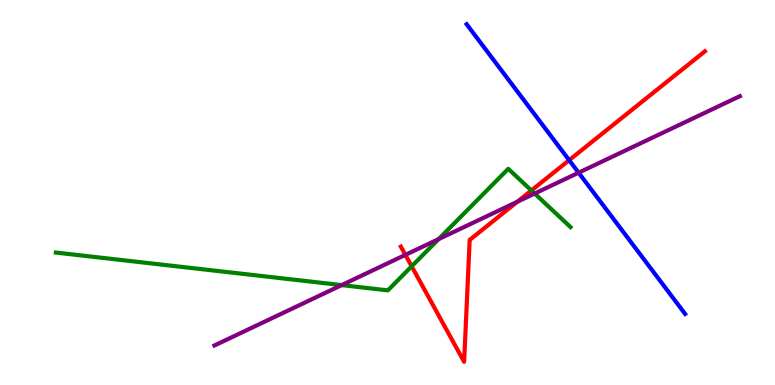[{'lines': ['blue', 'red'], 'intersections': [{'x': 7.34, 'y': 5.84}]}, {'lines': ['green', 'red'], 'intersections': [{'x': 5.31, 'y': 3.08}, {'x': 6.86, 'y': 5.05}]}, {'lines': ['purple', 'red'], 'intersections': [{'x': 5.23, 'y': 3.38}, {'x': 6.67, 'y': 4.76}]}, {'lines': ['blue', 'green'], 'intersections': []}, {'lines': ['blue', 'purple'], 'intersections': [{'x': 7.47, 'y': 5.51}]}, {'lines': ['green', 'purple'], 'intersections': [{'x': 4.41, 'y': 2.59}, {'x': 5.66, 'y': 3.79}, {'x': 6.9, 'y': 4.97}]}]